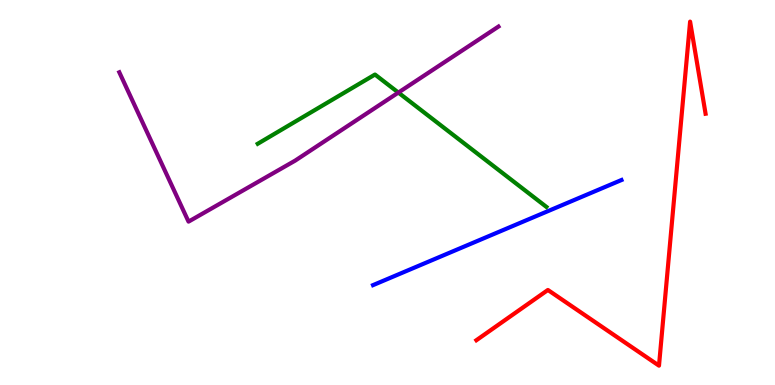[{'lines': ['blue', 'red'], 'intersections': []}, {'lines': ['green', 'red'], 'intersections': []}, {'lines': ['purple', 'red'], 'intersections': []}, {'lines': ['blue', 'green'], 'intersections': []}, {'lines': ['blue', 'purple'], 'intersections': []}, {'lines': ['green', 'purple'], 'intersections': [{'x': 5.14, 'y': 7.6}]}]